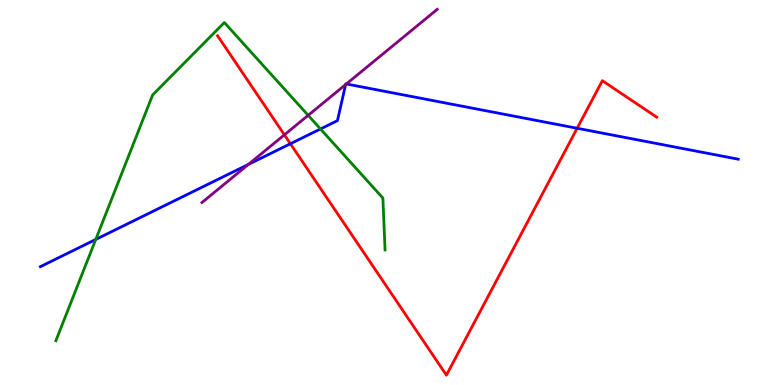[{'lines': ['blue', 'red'], 'intersections': [{'x': 3.75, 'y': 6.27}, {'x': 7.45, 'y': 6.67}]}, {'lines': ['green', 'red'], 'intersections': []}, {'lines': ['purple', 'red'], 'intersections': [{'x': 3.67, 'y': 6.5}]}, {'lines': ['blue', 'green'], 'intersections': [{'x': 1.24, 'y': 3.78}, {'x': 4.14, 'y': 6.65}]}, {'lines': ['blue', 'purple'], 'intersections': [{'x': 3.21, 'y': 5.73}, {'x': 4.46, 'y': 7.8}, {'x': 4.47, 'y': 7.82}]}, {'lines': ['green', 'purple'], 'intersections': [{'x': 3.98, 'y': 7.0}]}]